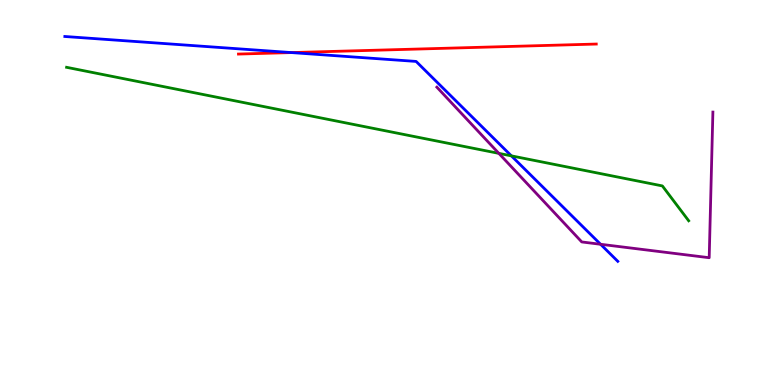[{'lines': ['blue', 'red'], 'intersections': [{'x': 3.76, 'y': 8.63}]}, {'lines': ['green', 'red'], 'intersections': []}, {'lines': ['purple', 'red'], 'intersections': []}, {'lines': ['blue', 'green'], 'intersections': [{'x': 6.6, 'y': 5.95}]}, {'lines': ['blue', 'purple'], 'intersections': [{'x': 7.75, 'y': 3.66}]}, {'lines': ['green', 'purple'], 'intersections': [{'x': 6.44, 'y': 6.02}]}]